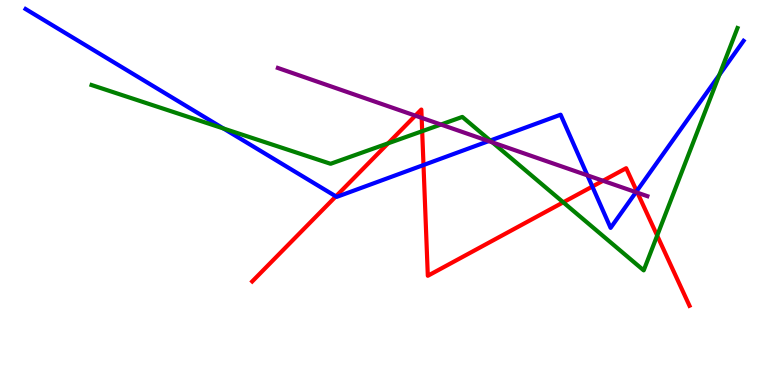[{'lines': ['blue', 'red'], 'intersections': [{'x': 4.33, 'y': 4.9}, {'x': 5.46, 'y': 5.71}, {'x': 7.64, 'y': 5.15}, {'x': 8.22, 'y': 5.04}]}, {'lines': ['green', 'red'], 'intersections': [{'x': 5.01, 'y': 6.28}, {'x': 5.45, 'y': 6.59}, {'x': 7.27, 'y': 4.75}, {'x': 8.48, 'y': 3.88}]}, {'lines': ['purple', 'red'], 'intersections': [{'x': 5.36, 'y': 7.0}, {'x': 5.44, 'y': 6.94}, {'x': 7.78, 'y': 5.3}, {'x': 8.23, 'y': 4.99}]}, {'lines': ['blue', 'green'], 'intersections': [{'x': 2.88, 'y': 6.66}, {'x': 6.33, 'y': 6.35}, {'x': 9.28, 'y': 8.05}]}, {'lines': ['blue', 'purple'], 'intersections': [{'x': 6.31, 'y': 6.33}, {'x': 7.58, 'y': 5.45}, {'x': 8.21, 'y': 5.01}]}, {'lines': ['green', 'purple'], 'intersections': [{'x': 5.69, 'y': 6.77}, {'x': 6.35, 'y': 6.3}]}]